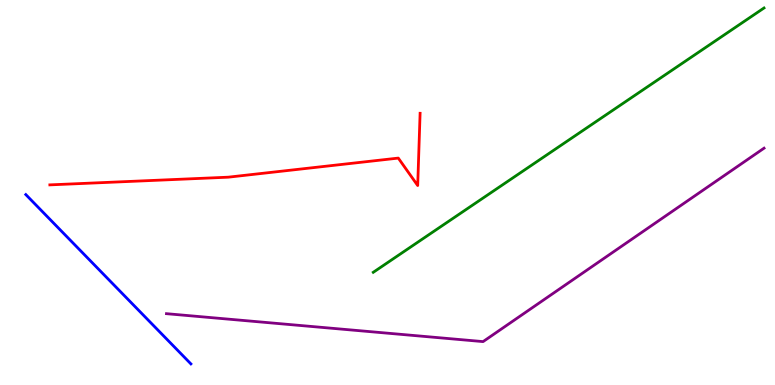[{'lines': ['blue', 'red'], 'intersections': []}, {'lines': ['green', 'red'], 'intersections': []}, {'lines': ['purple', 'red'], 'intersections': []}, {'lines': ['blue', 'green'], 'intersections': []}, {'lines': ['blue', 'purple'], 'intersections': []}, {'lines': ['green', 'purple'], 'intersections': []}]